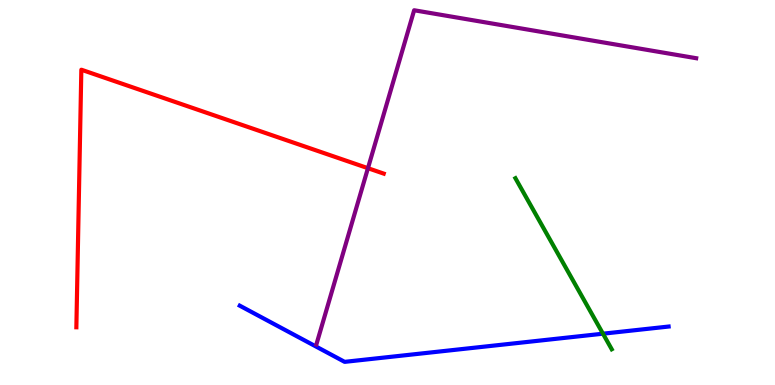[{'lines': ['blue', 'red'], 'intersections': []}, {'lines': ['green', 'red'], 'intersections': []}, {'lines': ['purple', 'red'], 'intersections': [{'x': 4.75, 'y': 5.63}]}, {'lines': ['blue', 'green'], 'intersections': [{'x': 7.78, 'y': 1.33}]}, {'lines': ['blue', 'purple'], 'intersections': []}, {'lines': ['green', 'purple'], 'intersections': []}]